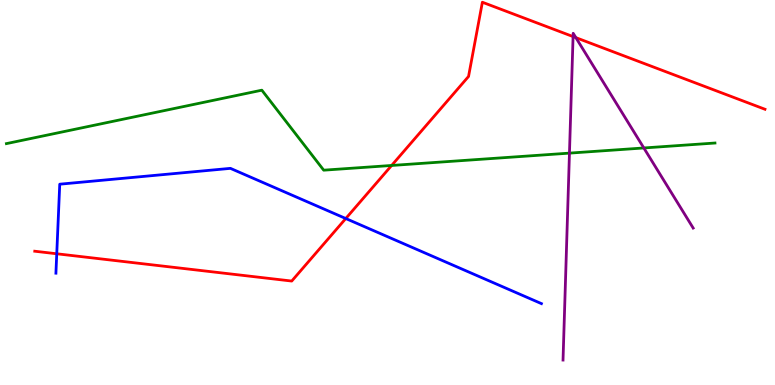[{'lines': ['blue', 'red'], 'intersections': [{'x': 0.732, 'y': 3.41}, {'x': 4.46, 'y': 4.32}]}, {'lines': ['green', 'red'], 'intersections': [{'x': 5.05, 'y': 5.7}]}, {'lines': ['purple', 'red'], 'intersections': [{'x': 7.39, 'y': 9.05}, {'x': 7.43, 'y': 9.02}]}, {'lines': ['blue', 'green'], 'intersections': []}, {'lines': ['blue', 'purple'], 'intersections': []}, {'lines': ['green', 'purple'], 'intersections': [{'x': 7.35, 'y': 6.02}, {'x': 8.31, 'y': 6.16}]}]